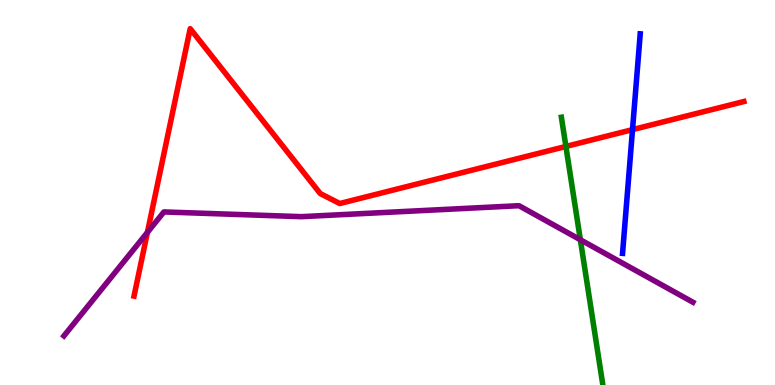[{'lines': ['blue', 'red'], 'intersections': [{'x': 8.16, 'y': 6.63}]}, {'lines': ['green', 'red'], 'intersections': [{'x': 7.3, 'y': 6.2}]}, {'lines': ['purple', 'red'], 'intersections': [{'x': 1.9, 'y': 3.96}]}, {'lines': ['blue', 'green'], 'intersections': []}, {'lines': ['blue', 'purple'], 'intersections': []}, {'lines': ['green', 'purple'], 'intersections': [{'x': 7.49, 'y': 3.77}]}]